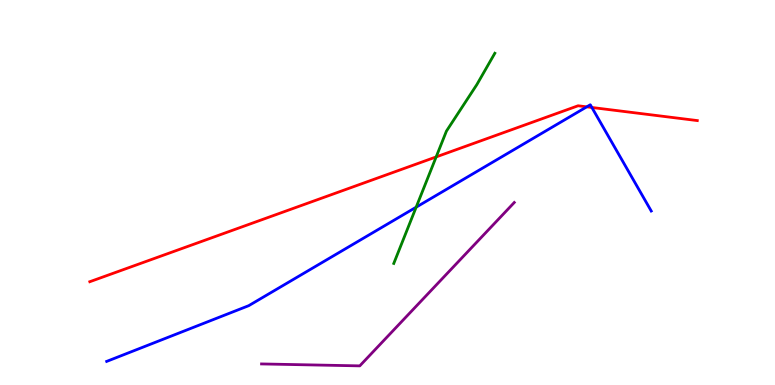[{'lines': ['blue', 'red'], 'intersections': [{'x': 7.57, 'y': 7.22}, {'x': 7.64, 'y': 7.21}]}, {'lines': ['green', 'red'], 'intersections': [{'x': 5.63, 'y': 5.92}]}, {'lines': ['purple', 'red'], 'intersections': []}, {'lines': ['blue', 'green'], 'intersections': [{'x': 5.37, 'y': 4.62}]}, {'lines': ['blue', 'purple'], 'intersections': []}, {'lines': ['green', 'purple'], 'intersections': []}]